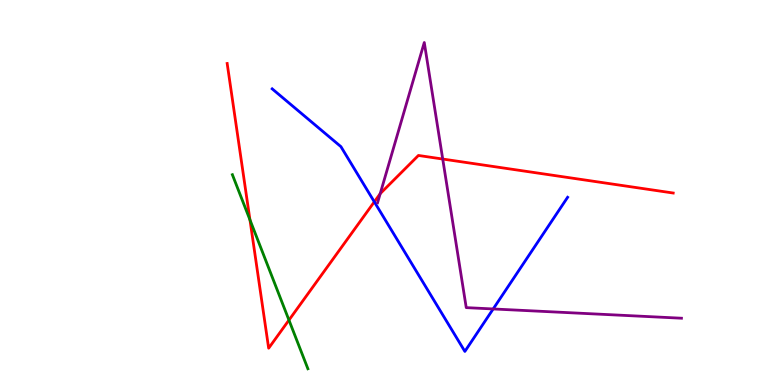[{'lines': ['blue', 'red'], 'intersections': [{'x': 4.83, 'y': 4.76}]}, {'lines': ['green', 'red'], 'intersections': [{'x': 3.23, 'y': 4.29}, {'x': 3.73, 'y': 1.69}]}, {'lines': ['purple', 'red'], 'intersections': [{'x': 4.91, 'y': 4.97}, {'x': 5.71, 'y': 5.87}]}, {'lines': ['blue', 'green'], 'intersections': []}, {'lines': ['blue', 'purple'], 'intersections': [{'x': 6.36, 'y': 1.98}]}, {'lines': ['green', 'purple'], 'intersections': []}]